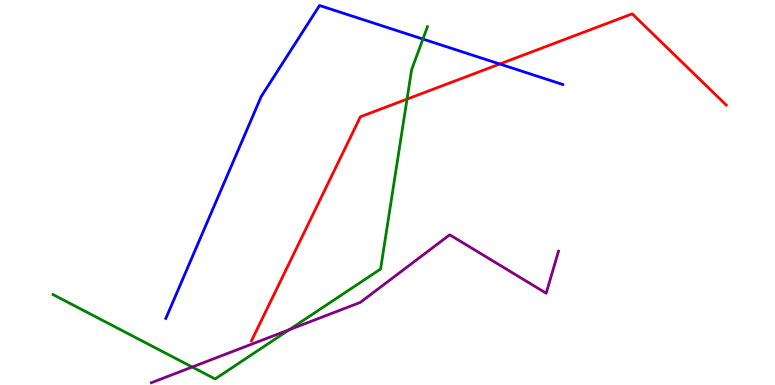[{'lines': ['blue', 'red'], 'intersections': [{'x': 6.45, 'y': 8.34}]}, {'lines': ['green', 'red'], 'intersections': [{'x': 5.25, 'y': 7.43}]}, {'lines': ['purple', 'red'], 'intersections': []}, {'lines': ['blue', 'green'], 'intersections': [{'x': 5.46, 'y': 8.99}]}, {'lines': ['blue', 'purple'], 'intersections': []}, {'lines': ['green', 'purple'], 'intersections': [{'x': 2.48, 'y': 0.467}, {'x': 3.73, 'y': 1.44}]}]